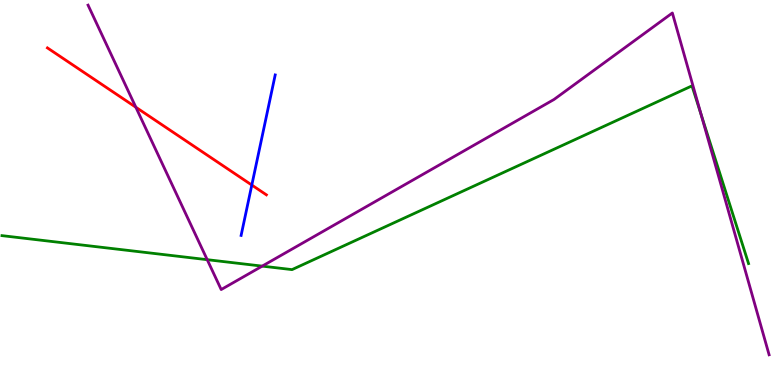[{'lines': ['blue', 'red'], 'intersections': [{'x': 3.25, 'y': 5.19}]}, {'lines': ['green', 'red'], 'intersections': []}, {'lines': ['purple', 'red'], 'intersections': [{'x': 1.75, 'y': 7.21}]}, {'lines': ['blue', 'green'], 'intersections': []}, {'lines': ['blue', 'purple'], 'intersections': []}, {'lines': ['green', 'purple'], 'intersections': [{'x': 2.67, 'y': 3.26}, {'x': 3.38, 'y': 3.09}, {'x': 9.05, 'y': 7.02}]}]